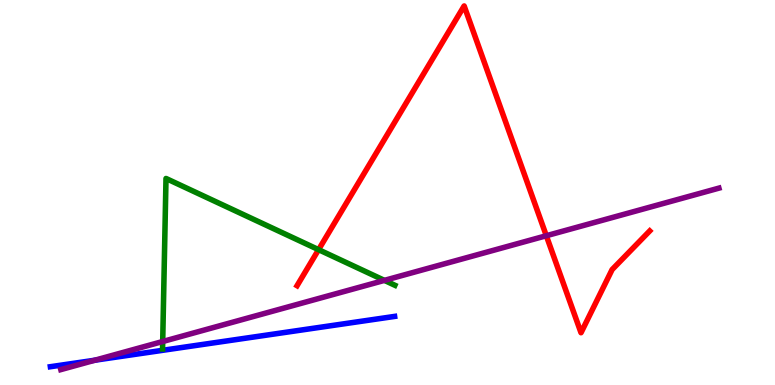[{'lines': ['blue', 'red'], 'intersections': []}, {'lines': ['green', 'red'], 'intersections': [{'x': 4.11, 'y': 3.52}]}, {'lines': ['purple', 'red'], 'intersections': [{'x': 7.05, 'y': 3.88}]}, {'lines': ['blue', 'green'], 'intersections': []}, {'lines': ['blue', 'purple'], 'intersections': [{'x': 1.22, 'y': 0.644}]}, {'lines': ['green', 'purple'], 'intersections': [{'x': 2.1, 'y': 1.13}, {'x': 4.96, 'y': 2.72}]}]